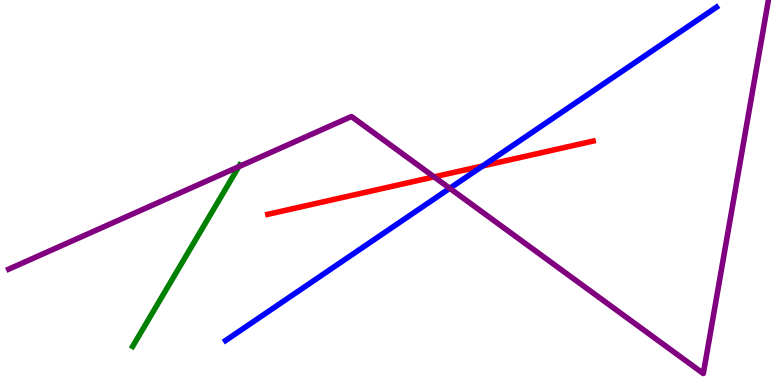[{'lines': ['blue', 'red'], 'intersections': [{'x': 6.23, 'y': 5.69}]}, {'lines': ['green', 'red'], 'intersections': []}, {'lines': ['purple', 'red'], 'intersections': [{'x': 5.6, 'y': 5.41}]}, {'lines': ['blue', 'green'], 'intersections': []}, {'lines': ['blue', 'purple'], 'intersections': [{'x': 5.8, 'y': 5.11}]}, {'lines': ['green', 'purple'], 'intersections': [{'x': 3.08, 'y': 5.67}]}]